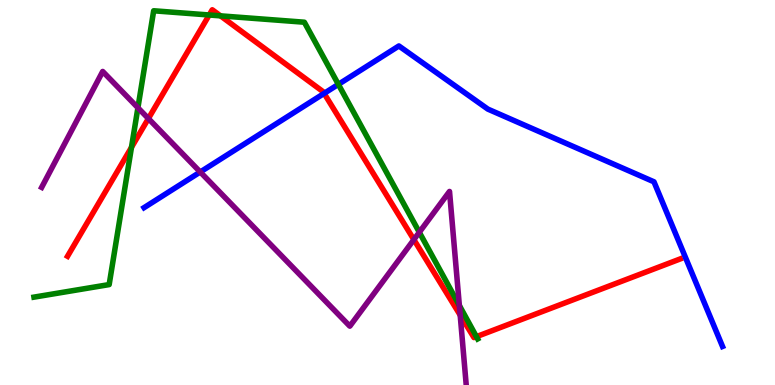[{'lines': ['blue', 'red'], 'intersections': [{'x': 4.18, 'y': 7.57}]}, {'lines': ['green', 'red'], 'intersections': [{'x': 1.7, 'y': 6.17}, {'x': 2.7, 'y': 9.61}, {'x': 2.84, 'y': 9.59}, {'x': 6.15, 'y': 1.26}]}, {'lines': ['purple', 'red'], 'intersections': [{'x': 1.91, 'y': 6.92}, {'x': 5.34, 'y': 3.78}, {'x': 5.94, 'y': 1.81}]}, {'lines': ['blue', 'green'], 'intersections': [{'x': 4.37, 'y': 7.81}]}, {'lines': ['blue', 'purple'], 'intersections': [{'x': 2.58, 'y': 5.53}]}, {'lines': ['green', 'purple'], 'intersections': [{'x': 1.78, 'y': 7.2}, {'x': 5.41, 'y': 3.97}, {'x': 5.93, 'y': 2.07}]}]